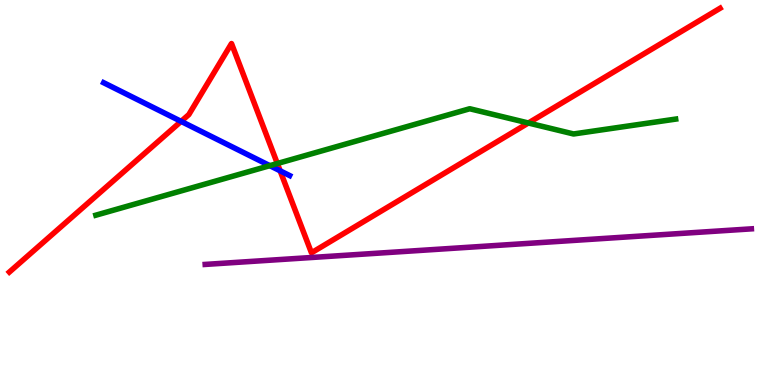[{'lines': ['blue', 'red'], 'intersections': [{'x': 2.34, 'y': 6.85}, {'x': 3.61, 'y': 5.56}]}, {'lines': ['green', 'red'], 'intersections': [{'x': 3.58, 'y': 5.75}, {'x': 6.82, 'y': 6.81}]}, {'lines': ['purple', 'red'], 'intersections': []}, {'lines': ['blue', 'green'], 'intersections': [{'x': 3.48, 'y': 5.7}]}, {'lines': ['blue', 'purple'], 'intersections': []}, {'lines': ['green', 'purple'], 'intersections': []}]